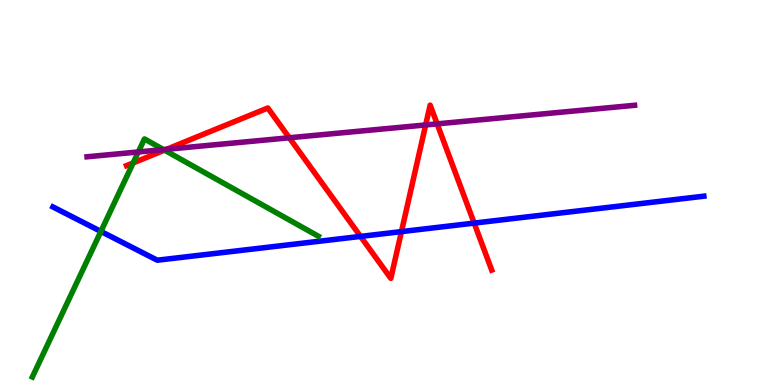[{'lines': ['blue', 'red'], 'intersections': [{'x': 4.65, 'y': 3.86}, {'x': 5.18, 'y': 3.98}, {'x': 6.12, 'y': 4.21}]}, {'lines': ['green', 'red'], 'intersections': [{'x': 1.72, 'y': 5.77}, {'x': 2.12, 'y': 6.1}]}, {'lines': ['purple', 'red'], 'intersections': [{'x': 2.15, 'y': 6.12}, {'x': 3.73, 'y': 6.42}, {'x': 5.49, 'y': 6.75}, {'x': 5.64, 'y': 6.78}]}, {'lines': ['blue', 'green'], 'intersections': [{'x': 1.3, 'y': 3.99}]}, {'lines': ['blue', 'purple'], 'intersections': []}, {'lines': ['green', 'purple'], 'intersections': [{'x': 1.78, 'y': 6.05}, {'x': 2.11, 'y': 6.11}]}]